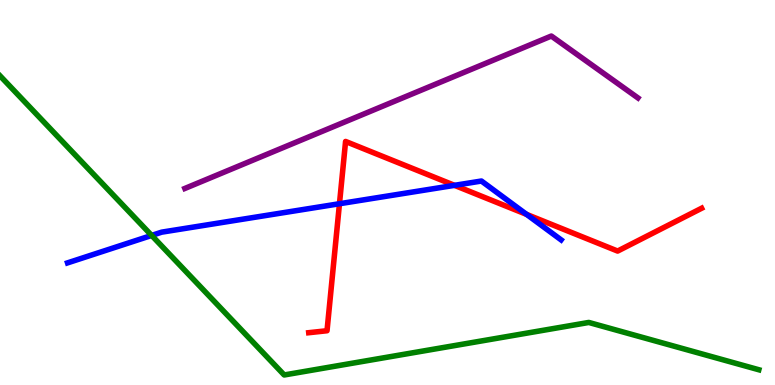[{'lines': ['blue', 'red'], 'intersections': [{'x': 4.38, 'y': 4.71}, {'x': 5.86, 'y': 5.19}, {'x': 6.79, 'y': 4.43}]}, {'lines': ['green', 'red'], 'intersections': []}, {'lines': ['purple', 'red'], 'intersections': []}, {'lines': ['blue', 'green'], 'intersections': [{'x': 1.96, 'y': 3.88}]}, {'lines': ['blue', 'purple'], 'intersections': []}, {'lines': ['green', 'purple'], 'intersections': []}]